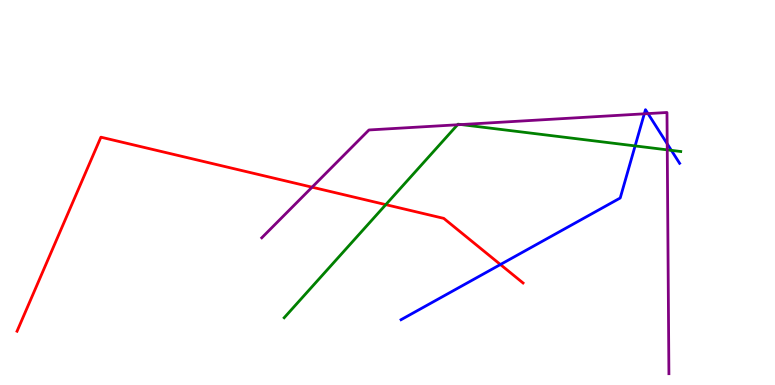[{'lines': ['blue', 'red'], 'intersections': [{'x': 6.46, 'y': 3.13}]}, {'lines': ['green', 'red'], 'intersections': [{'x': 4.98, 'y': 4.68}]}, {'lines': ['purple', 'red'], 'intersections': [{'x': 4.03, 'y': 5.14}]}, {'lines': ['blue', 'green'], 'intersections': [{'x': 8.2, 'y': 6.21}, {'x': 8.66, 'y': 6.09}]}, {'lines': ['blue', 'purple'], 'intersections': [{'x': 8.31, 'y': 7.04}, {'x': 8.36, 'y': 7.05}, {'x': 8.61, 'y': 6.26}]}, {'lines': ['green', 'purple'], 'intersections': [{'x': 5.9, 'y': 6.76}, {'x': 5.95, 'y': 6.76}, {'x': 8.61, 'y': 6.11}]}]